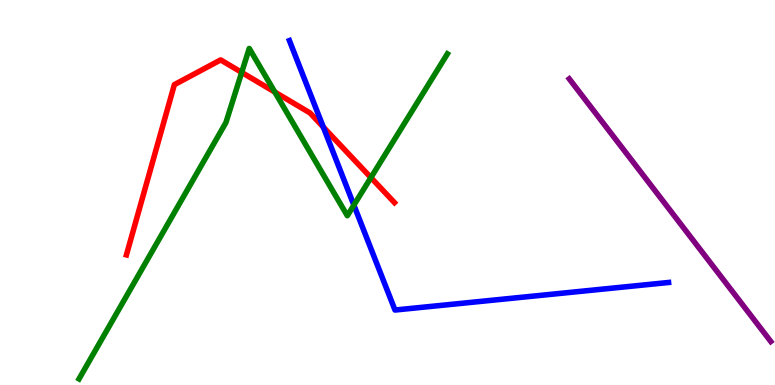[{'lines': ['blue', 'red'], 'intersections': [{'x': 4.17, 'y': 6.7}]}, {'lines': ['green', 'red'], 'intersections': [{'x': 3.12, 'y': 8.12}, {'x': 3.55, 'y': 7.61}, {'x': 4.79, 'y': 5.39}]}, {'lines': ['purple', 'red'], 'intersections': []}, {'lines': ['blue', 'green'], 'intersections': [{'x': 4.57, 'y': 4.67}]}, {'lines': ['blue', 'purple'], 'intersections': []}, {'lines': ['green', 'purple'], 'intersections': []}]